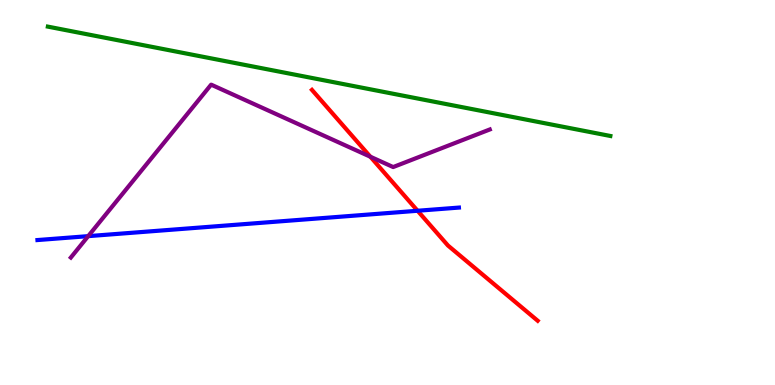[{'lines': ['blue', 'red'], 'intersections': [{'x': 5.39, 'y': 4.53}]}, {'lines': ['green', 'red'], 'intersections': []}, {'lines': ['purple', 'red'], 'intersections': [{'x': 4.78, 'y': 5.93}]}, {'lines': ['blue', 'green'], 'intersections': []}, {'lines': ['blue', 'purple'], 'intersections': [{'x': 1.14, 'y': 3.87}]}, {'lines': ['green', 'purple'], 'intersections': []}]